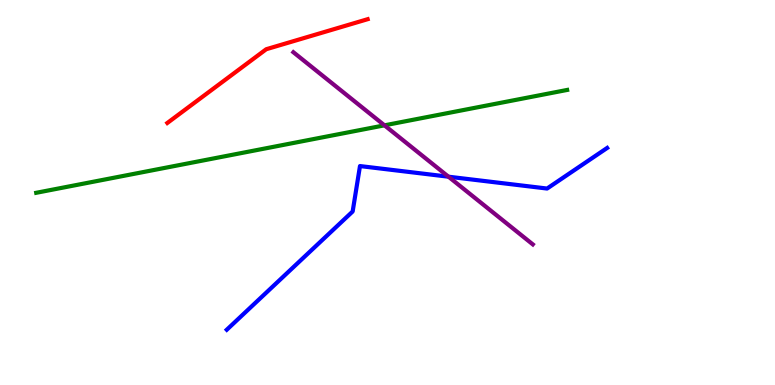[{'lines': ['blue', 'red'], 'intersections': []}, {'lines': ['green', 'red'], 'intersections': []}, {'lines': ['purple', 'red'], 'intersections': []}, {'lines': ['blue', 'green'], 'intersections': []}, {'lines': ['blue', 'purple'], 'intersections': [{'x': 5.79, 'y': 5.41}]}, {'lines': ['green', 'purple'], 'intersections': [{'x': 4.96, 'y': 6.74}]}]